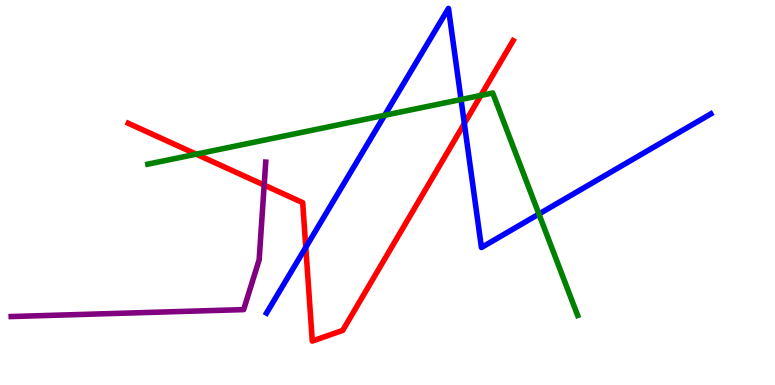[{'lines': ['blue', 'red'], 'intersections': [{'x': 3.95, 'y': 3.58}, {'x': 5.99, 'y': 6.79}]}, {'lines': ['green', 'red'], 'intersections': [{'x': 2.53, 'y': 6.0}, {'x': 6.21, 'y': 7.52}]}, {'lines': ['purple', 'red'], 'intersections': [{'x': 3.41, 'y': 5.19}]}, {'lines': ['blue', 'green'], 'intersections': [{'x': 4.96, 'y': 7.01}, {'x': 5.95, 'y': 7.42}, {'x': 6.95, 'y': 4.44}]}, {'lines': ['blue', 'purple'], 'intersections': []}, {'lines': ['green', 'purple'], 'intersections': []}]